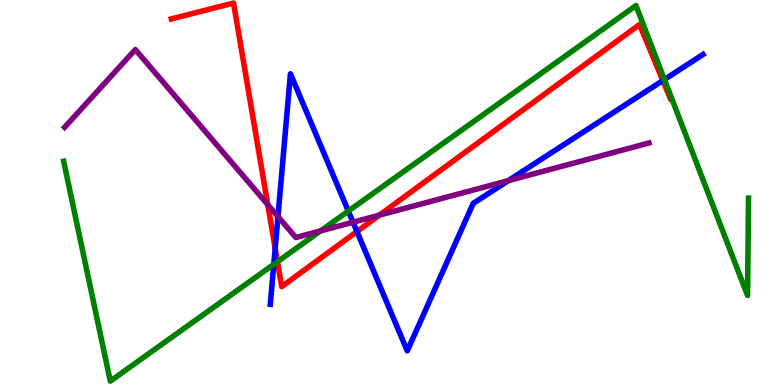[{'lines': ['blue', 'red'], 'intersections': [{'x': 3.55, 'y': 3.55}, {'x': 4.61, 'y': 3.99}, {'x': 8.55, 'y': 7.91}]}, {'lines': ['green', 'red'], 'intersections': [{'x': 3.58, 'y': 3.2}]}, {'lines': ['purple', 'red'], 'intersections': [{'x': 3.45, 'y': 4.69}, {'x': 4.89, 'y': 4.41}]}, {'lines': ['blue', 'green'], 'intersections': [{'x': 3.53, 'y': 3.13}, {'x': 4.49, 'y': 4.52}, {'x': 8.57, 'y': 7.94}]}, {'lines': ['blue', 'purple'], 'intersections': [{'x': 3.59, 'y': 4.37}, {'x': 4.55, 'y': 4.23}, {'x': 6.56, 'y': 5.31}]}, {'lines': ['green', 'purple'], 'intersections': [{'x': 4.14, 'y': 4.0}]}]